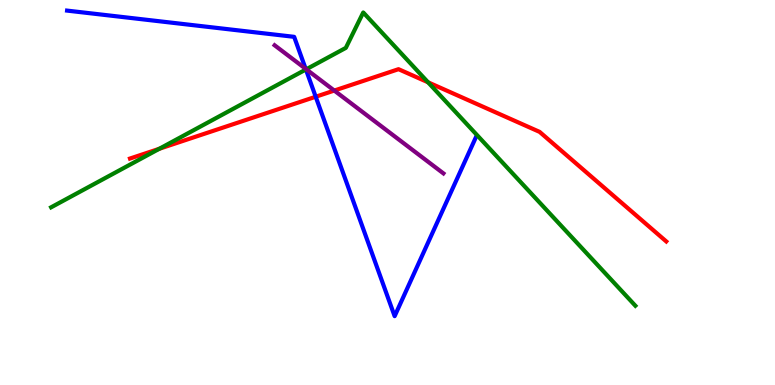[{'lines': ['blue', 'red'], 'intersections': [{'x': 4.07, 'y': 7.49}]}, {'lines': ['green', 'red'], 'intersections': [{'x': 2.06, 'y': 6.14}, {'x': 5.52, 'y': 7.86}]}, {'lines': ['purple', 'red'], 'intersections': [{'x': 4.31, 'y': 7.65}]}, {'lines': ['blue', 'green'], 'intersections': [{'x': 3.95, 'y': 8.2}]}, {'lines': ['blue', 'purple'], 'intersections': [{'x': 3.94, 'y': 8.21}]}, {'lines': ['green', 'purple'], 'intersections': [{'x': 3.95, 'y': 8.2}]}]